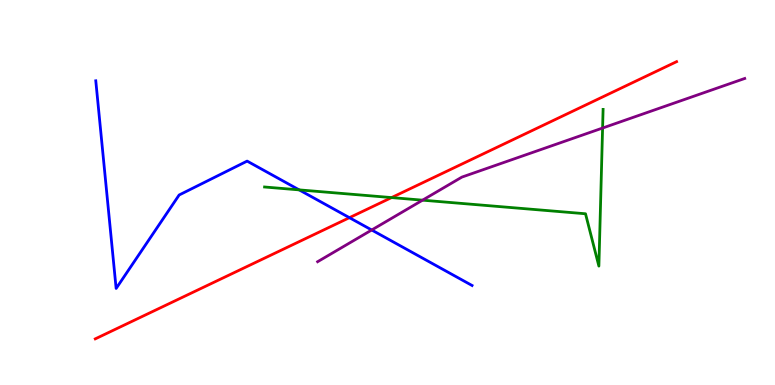[{'lines': ['blue', 'red'], 'intersections': [{'x': 4.51, 'y': 4.35}]}, {'lines': ['green', 'red'], 'intersections': [{'x': 5.05, 'y': 4.87}]}, {'lines': ['purple', 'red'], 'intersections': []}, {'lines': ['blue', 'green'], 'intersections': [{'x': 3.86, 'y': 5.07}]}, {'lines': ['blue', 'purple'], 'intersections': [{'x': 4.8, 'y': 4.03}]}, {'lines': ['green', 'purple'], 'intersections': [{'x': 5.45, 'y': 4.8}, {'x': 7.78, 'y': 6.67}]}]